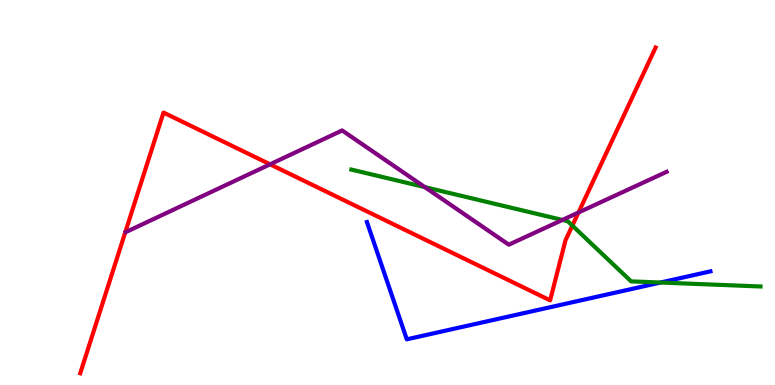[{'lines': ['blue', 'red'], 'intersections': []}, {'lines': ['green', 'red'], 'intersections': [{'x': 7.39, 'y': 4.14}]}, {'lines': ['purple', 'red'], 'intersections': [{'x': 3.48, 'y': 5.73}, {'x': 7.46, 'y': 4.48}]}, {'lines': ['blue', 'green'], 'intersections': [{'x': 8.52, 'y': 2.66}]}, {'lines': ['blue', 'purple'], 'intersections': []}, {'lines': ['green', 'purple'], 'intersections': [{'x': 5.48, 'y': 5.14}, {'x': 7.26, 'y': 4.29}]}]